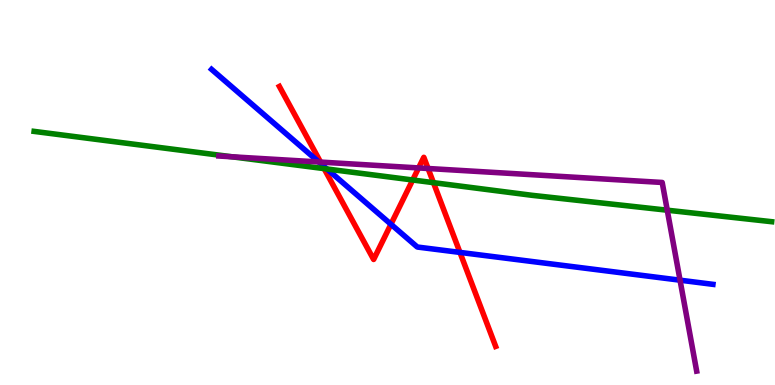[{'lines': ['blue', 'red'], 'intersections': [{'x': 4.15, 'y': 5.72}, {'x': 5.04, 'y': 4.18}, {'x': 5.93, 'y': 3.44}]}, {'lines': ['green', 'red'], 'intersections': [{'x': 4.18, 'y': 5.62}, {'x': 5.32, 'y': 5.32}, {'x': 5.59, 'y': 5.26}]}, {'lines': ['purple', 'red'], 'intersections': [{'x': 4.14, 'y': 5.79}, {'x': 5.4, 'y': 5.64}, {'x': 5.52, 'y': 5.62}]}, {'lines': ['blue', 'green'], 'intersections': [{'x': 4.22, 'y': 5.61}]}, {'lines': ['blue', 'purple'], 'intersections': [{'x': 4.11, 'y': 5.79}, {'x': 8.77, 'y': 2.72}]}, {'lines': ['green', 'purple'], 'intersections': [{'x': 2.99, 'y': 5.93}, {'x': 8.61, 'y': 4.54}]}]